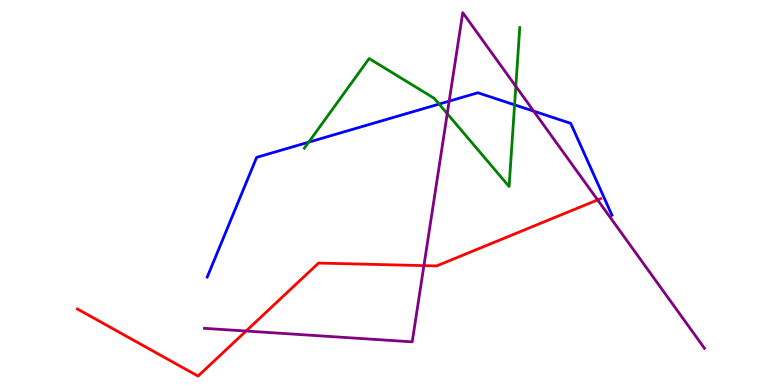[{'lines': ['blue', 'red'], 'intersections': []}, {'lines': ['green', 'red'], 'intersections': []}, {'lines': ['purple', 'red'], 'intersections': [{'x': 3.18, 'y': 1.4}, {'x': 5.47, 'y': 3.1}, {'x': 7.71, 'y': 4.81}]}, {'lines': ['blue', 'green'], 'intersections': [{'x': 3.98, 'y': 6.31}, {'x': 5.67, 'y': 7.3}, {'x': 6.64, 'y': 7.28}]}, {'lines': ['blue', 'purple'], 'intersections': [{'x': 5.8, 'y': 7.37}, {'x': 6.89, 'y': 7.11}]}, {'lines': ['green', 'purple'], 'intersections': [{'x': 5.77, 'y': 7.05}, {'x': 6.66, 'y': 7.76}]}]